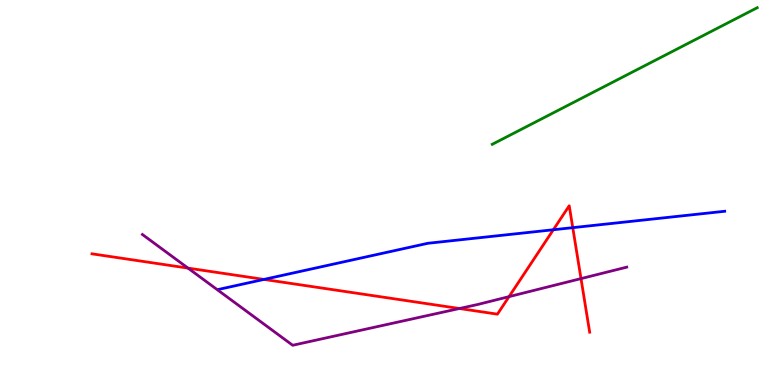[{'lines': ['blue', 'red'], 'intersections': [{'x': 3.41, 'y': 2.74}, {'x': 7.14, 'y': 4.03}, {'x': 7.39, 'y': 4.09}]}, {'lines': ['green', 'red'], 'intersections': []}, {'lines': ['purple', 'red'], 'intersections': [{'x': 2.43, 'y': 3.04}, {'x': 5.93, 'y': 1.99}, {'x': 6.57, 'y': 2.3}, {'x': 7.5, 'y': 2.76}]}, {'lines': ['blue', 'green'], 'intersections': []}, {'lines': ['blue', 'purple'], 'intersections': []}, {'lines': ['green', 'purple'], 'intersections': []}]